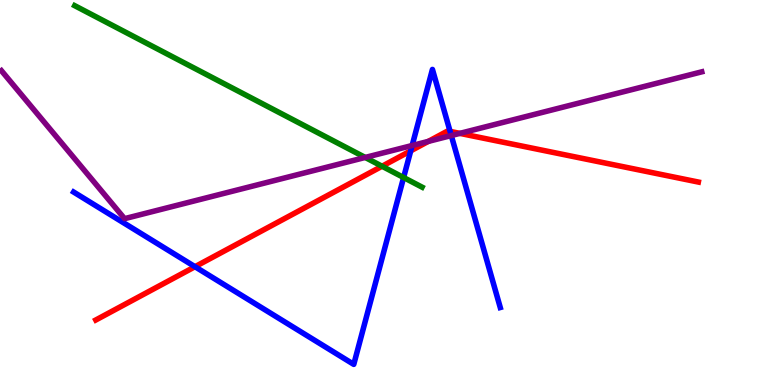[{'lines': ['blue', 'red'], 'intersections': [{'x': 2.52, 'y': 3.07}, {'x': 5.3, 'y': 6.08}, {'x': 5.81, 'y': 6.59}]}, {'lines': ['green', 'red'], 'intersections': [{'x': 4.93, 'y': 5.68}]}, {'lines': ['purple', 'red'], 'intersections': [{'x': 5.53, 'y': 6.33}, {'x': 5.93, 'y': 6.54}]}, {'lines': ['blue', 'green'], 'intersections': [{'x': 5.21, 'y': 5.39}]}, {'lines': ['blue', 'purple'], 'intersections': [{'x': 5.32, 'y': 6.22}, {'x': 5.82, 'y': 6.48}]}, {'lines': ['green', 'purple'], 'intersections': [{'x': 4.71, 'y': 5.91}]}]